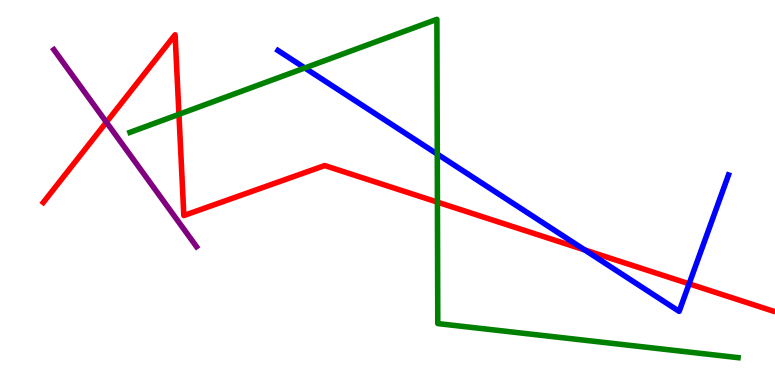[{'lines': ['blue', 'red'], 'intersections': [{'x': 7.54, 'y': 3.51}, {'x': 8.89, 'y': 2.63}]}, {'lines': ['green', 'red'], 'intersections': [{'x': 2.31, 'y': 7.03}, {'x': 5.64, 'y': 4.75}]}, {'lines': ['purple', 'red'], 'intersections': [{'x': 1.37, 'y': 6.83}]}, {'lines': ['blue', 'green'], 'intersections': [{'x': 3.93, 'y': 8.23}, {'x': 5.64, 'y': 6.0}]}, {'lines': ['blue', 'purple'], 'intersections': []}, {'lines': ['green', 'purple'], 'intersections': []}]